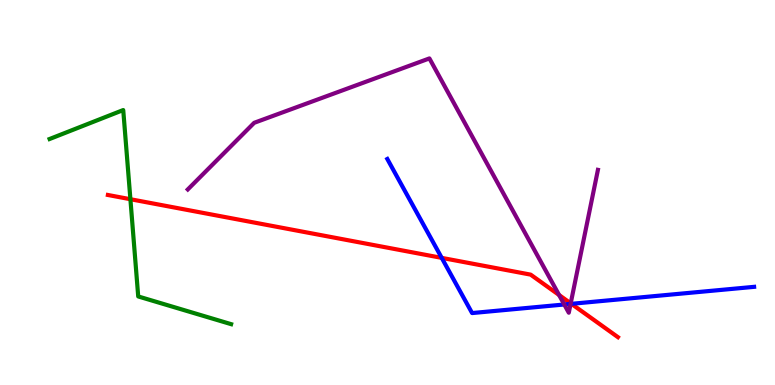[{'lines': ['blue', 'red'], 'intersections': [{'x': 5.7, 'y': 3.3}, {'x': 7.37, 'y': 2.11}]}, {'lines': ['green', 'red'], 'intersections': [{'x': 1.68, 'y': 4.83}]}, {'lines': ['purple', 'red'], 'intersections': [{'x': 7.21, 'y': 2.34}, {'x': 7.36, 'y': 2.12}]}, {'lines': ['blue', 'green'], 'intersections': []}, {'lines': ['blue', 'purple'], 'intersections': [{'x': 7.28, 'y': 2.09}, {'x': 7.36, 'y': 2.11}]}, {'lines': ['green', 'purple'], 'intersections': []}]